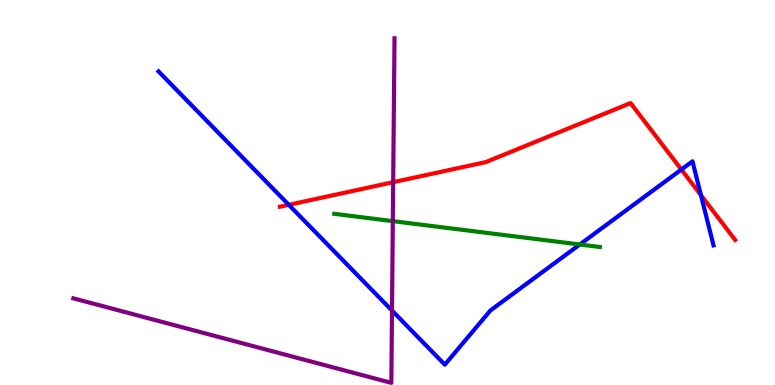[{'lines': ['blue', 'red'], 'intersections': [{'x': 3.73, 'y': 4.68}, {'x': 8.79, 'y': 5.6}, {'x': 9.04, 'y': 4.93}]}, {'lines': ['green', 'red'], 'intersections': []}, {'lines': ['purple', 'red'], 'intersections': [{'x': 5.07, 'y': 5.27}]}, {'lines': ['blue', 'green'], 'intersections': [{'x': 7.48, 'y': 3.65}]}, {'lines': ['blue', 'purple'], 'intersections': [{'x': 5.06, 'y': 1.93}]}, {'lines': ['green', 'purple'], 'intersections': [{'x': 5.07, 'y': 4.26}]}]